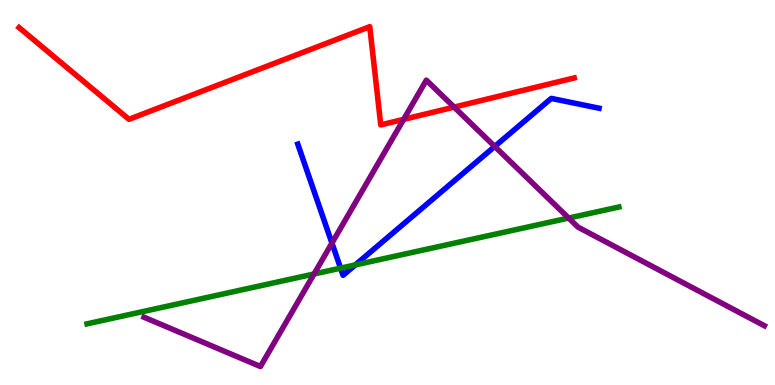[{'lines': ['blue', 'red'], 'intersections': []}, {'lines': ['green', 'red'], 'intersections': []}, {'lines': ['purple', 'red'], 'intersections': [{'x': 5.21, 'y': 6.9}, {'x': 5.86, 'y': 7.22}]}, {'lines': ['blue', 'green'], 'intersections': [{'x': 4.39, 'y': 3.04}, {'x': 4.58, 'y': 3.12}]}, {'lines': ['blue', 'purple'], 'intersections': [{'x': 4.28, 'y': 3.69}, {'x': 6.38, 'y': 6.2}]}, {'lines': ['green', 'purple'], 'intersections': [{'x': 4.05, 'y': 2.88}, {'x': 7.34, 'y': 4.34}]}]